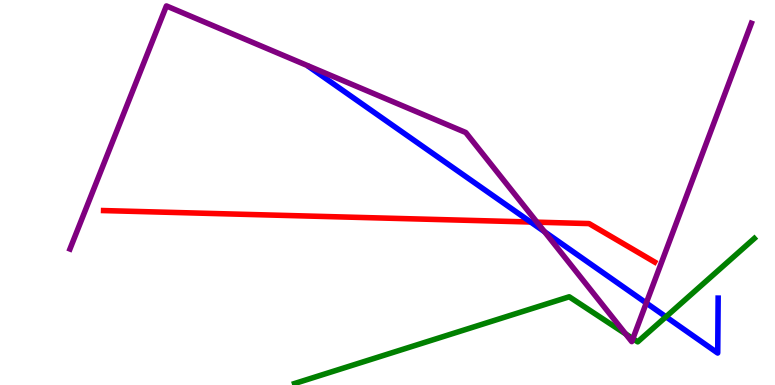[{'lines': ['blue', 'red'], 'intersections': [{'x': 6.85, 'y': 4.23}]}, {'lines': ['green', 'red'], 'intersections': []}, {'lines': ['purple', 'red'], 'intersections': [{'x': 6.93, 'y': 4.23}]}, {'lines': ['blue', 'green'], 'intersections': [{'x': 8.59, 'y': 1.77}]}, {'lines': ['blue', 'purple'], 'intersections': [{'x': 7.03, 'y': 3.98}, {'x': 8.34, 'y': 2.13}]}, {'lines': ['green', 'purple'], 'intersections': [{'x': 8.07, 'y': 1.33}, {'x': 8.17, 'y': 1.2}]}]